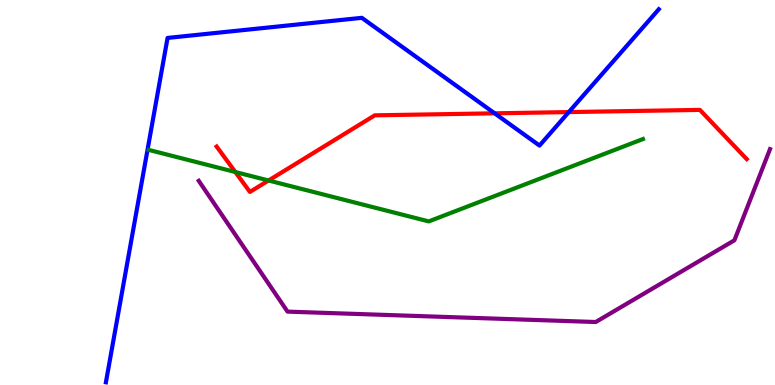[{'lines': ['blue', 'red'], 'intersections': [{'x': 6.38, 'y': 7.06}, {'x': 7.34, 'y': 7.09}]}, {'lines': ['green', 'red'], 'intersections': [{'x': 3.04, 'y': 5.53}, {'x': 3.47, 'y': 5.31}]}, {'lines': ['purple', 'red'], 'intersections': []}, {'lines': ['blue', 'green'], 'intersections': []}, {'lines': ['blue', 'purple'], 'intersections': []}, {'lines': ['green', 'purple'], 'intersections': []}]